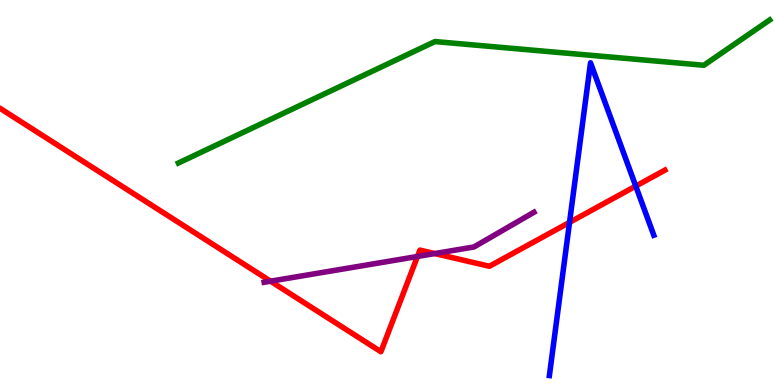[{'lines': ['blue', 'red'], 'intersections': [{'x': 7.35, 'y': 4.22}, {'x': 8.2, 'y': 5.17}]}, {'lines': ['green', 'red'], 'intersections': []}, {'lines': ['purple', 'red'], 'intersections': [{'x': 3.49, 'y': 2.7}, {'x': 5.39, 'y': 3.34}, {'x': 5.61, 'y': 3.41}]}, {'lines': ['blue', 'green'], 'intersections': []}, {'lines': ['blue', 'purple'], 'intersections': []}, {'lines': ['green', 'purple'], 'intersections': []}]